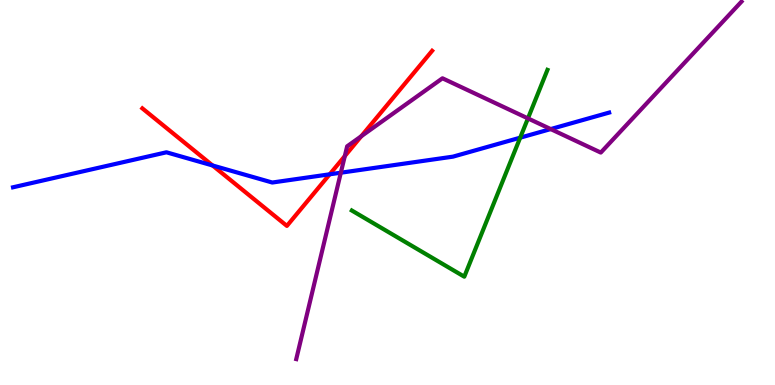[{'lines': ['blue', 'red'], 'intersections': [{'x': 2.74, 'y': 5.7}, {'x': 4.25, 'y': 5.47}]}, {'lines': ['green', 'red'], 'intersections': []}, {'lines': ['purple', 'red'], 'intersections': [{'x': 4.45, 'y': 5.95}, {'x': 4.66, 'y': 6.46}]}, {'lines': ['blue', 'green'], 'intersections': [{'x': 6.71, 'y': 6.42}]}, {'lines': ['blue', 'purple'], 'intersections': [{'x': 4.4, 'y': 5.51}, {'x': 7.11, 'y': 6.65}]}, {'lines': ['green', 'purple'], 'intersections': [{'x': 6.81, 'y': 6.92}]}]